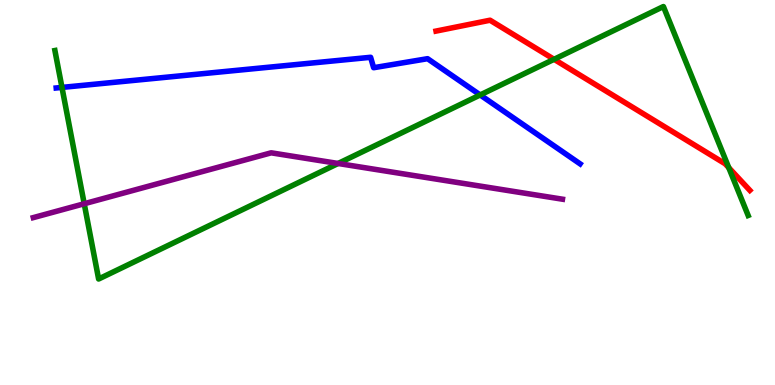[{'lines': ['blue', 'red'], 'intersections': []}, {'lines': ['green', 'red'], 'intersections': [{'x': 7.15, 'y': 8.46}, {'x': 9.4, 'y': 5.64}]}, {'lines': ['purple', 'red'], 'intersections': []}, {'lines': ['blue', 'green'], 'intersections': [{'x': 0.8, 'y': 7.73}, {'x': 6.2, 'y': 7.53}]}, {'lines': ['blue', 'purple'], 'intersections': []}, {'lines': ['green', 'purple'], 'intersections': [{'x': 1.09, 'y': 4.71}, {'x': 4.36, 'y': 5.75}]}]